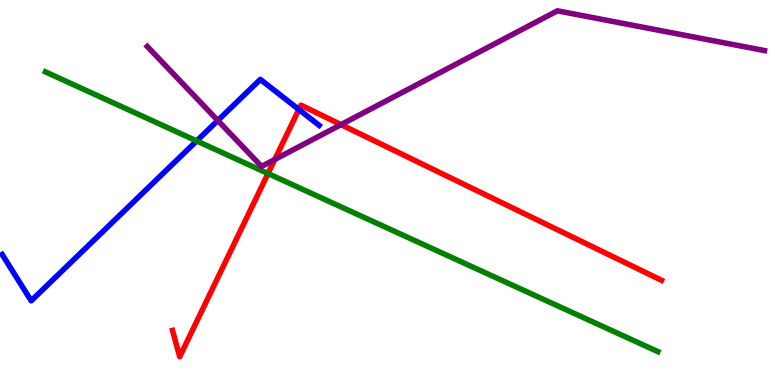[{'lines': ['blue', 'red'], 'intersections': [{'x': 3.86, 'y': 7.16}]}, {'lines': ['green', 'red'], 'intersections': [{'x': 3.46, 'y': 5.49}]}, {'lines': ['purple', 'red'], 'intersections': [{'x': 3.55, 'y': 5.86}, {'x': 4.4, 'y': 6.76}]}, {'lines': ['blue', 'green'], 'intersections': [{'x': 2.54, 'y': 6.34}]}, {'lines': ['blue', 'purple'], 'intersections': [{'x': 2.81, 'y': 6.87}]}, {'lines': ['green', 'purple'], 'intersections': []}]